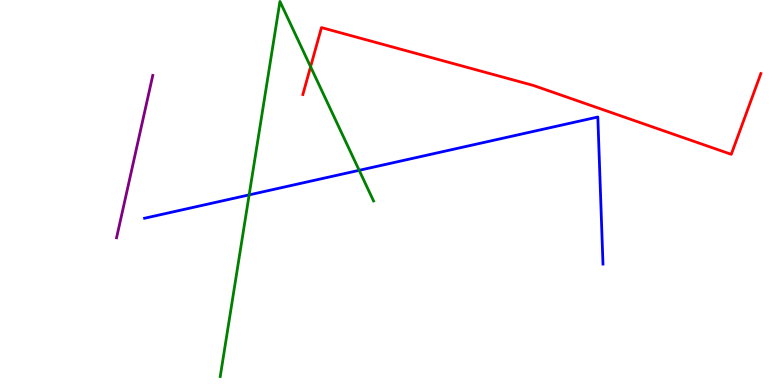[{'lines': ['blue', 'red'], 'intersections': []}, {'lines': ['green', 'red'], 'intersections': [{'x': 4.01, 'y': 8.27}]}, {'lines': ['purple', 'red'], 'intersections': []}, {'lines': ['blue', 'green'], 'intersections': [{'x': 3.21, 'y': 4.94}, {'x': 4.63, 'y': 5.58}]}, {'lines': ['blue', 'purple'], 'intersections': []}, {'lines': ['green', 'purple'], 'intersections': []}]